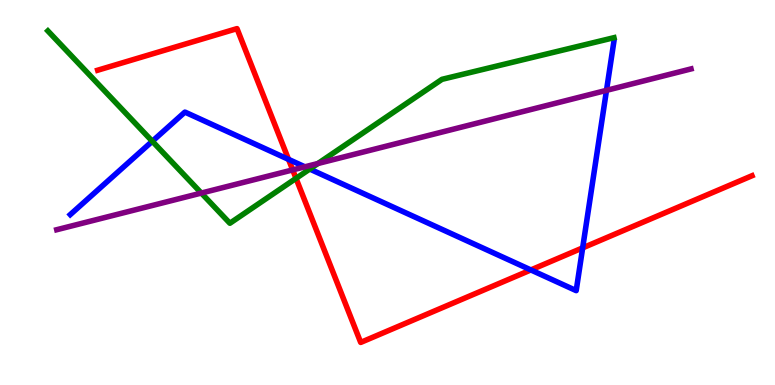[{'lines': ['blue', 'red'], 'intersections': [{'x': 3.72, 'y': 5.86}, {'x': 6.85, 'y': 2.99}, {'x': 7.52, 'y': 3.56}]}, {'lines': ['green', 'red'], 'intersections': [{'x': 3.82, 'y': 5.37}]}, {'lines': ['purple', 'red'], 'intersections': [{'x': 3.78, 'y': 5.59}]}, {'lines': ['blue', 'green'], 'intersections': [{'x': 1.97, 'y': 6.33}, {'x': 4.0, 'y': 5.61}]}, {'lines': ['blue', 'purple'], 'intersections': [{'x': 3.93, 'y': 5.67}, {'x': 7.83, 'y': 7.65}]}, {'lines': ['green', 'purple'], 'intersections': [{'x': 2.6, 'y': 4.99}, {'x': 4.1, 'y': 5.75}]}]